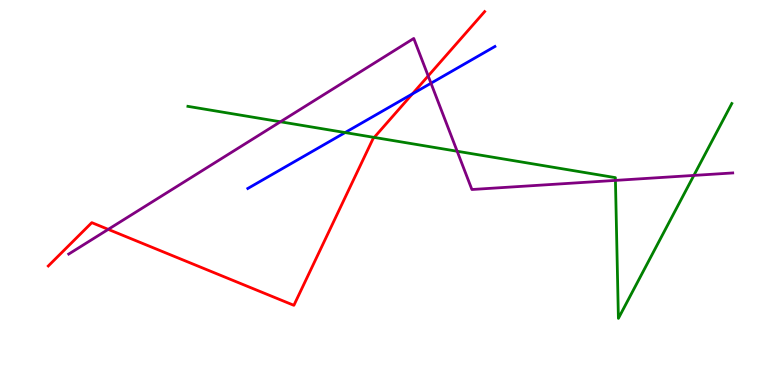[{'lines': ['blue', 'red'], 'intersections': [{'x': 5.32, 'y': 7.56}]}, {'lines': ['green', 'red'], 'intersections': [{'x': 4.83, 'y': 6.43}]}, {'lines': ['purple', 'red'], 'intersections': [{'x': 1.4, 'y': 4.04}, {'x': 5.52, 'y': 8.03}]}, {'lines': ['blue', 'green'], 'intersections': [{'x': 4.45, 'y': 6.56}]}, {'lines': ['blue', 'purple'], 'intersections': [{'x': 5.56, 'y': 7.84}]}, {'lines': ['green', 'purple'], 'intersections': [{'x': 3.62, 'y': 6.84}, {'x': 5.9, 'y': 6.07}, {'x': 7.94, 'y': 5.31}, {'x': 8.95, 'y': 5.44}]}]